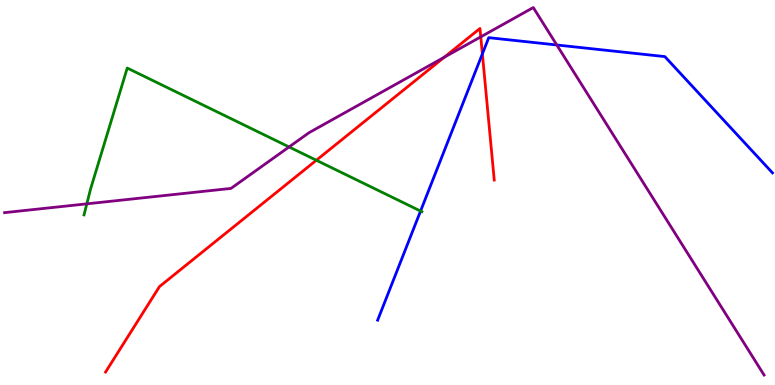[{'lines': ['blue', 'red'], 'intersections': [{'x': 6.22, 'y': 8.6}]}, {'lines': ['green', 'red'], 'intersections': [{'x': 4.08, 'y': 5.84}]}, {'lines': ['purple', 'red'], 'intersections': [{'x': 5.73, 'y': 8.51}, {'x': 6.2, 'y': 9.04}]}, {'lines': ['blue', 'green'], 'intersections': [{'x': 5.43, 'y': 4.52}]}, {'lines': ['blue', 'purple'], 'intersections': [{'x': 7.18, 'y': 8.83}]}, {'lines': ['green', 'purple'], 'intersections': [{'x': 1.12, 'y': 4.71}, {'x': 3.73, 'y': 6.18}]}]